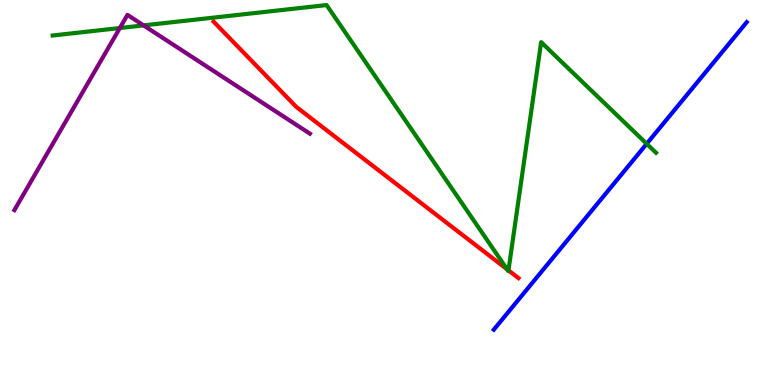[{'lines': ['blue', 'red'], 'intersections': []}, {'lines': ['green', 'red'], 'intersections': [{'x': 6.54, 'y': 3.0}, {'x': 6.56, 'y': 2.98}]}, {'lines': ['purple', 'red'], 'intersections': []}, {'lines': ['blue', 'green'], 'intersections': [{'x': 8.34, 'y': 6.26}]}, {'lines': ['blue', 'purple'], 'intersections': []}, {'lines': ['green', 'purple'], 'intersections': [{'x': 1.55, 'y': 9.27}, {'x': 1.85, 'y': 9.34}]}]